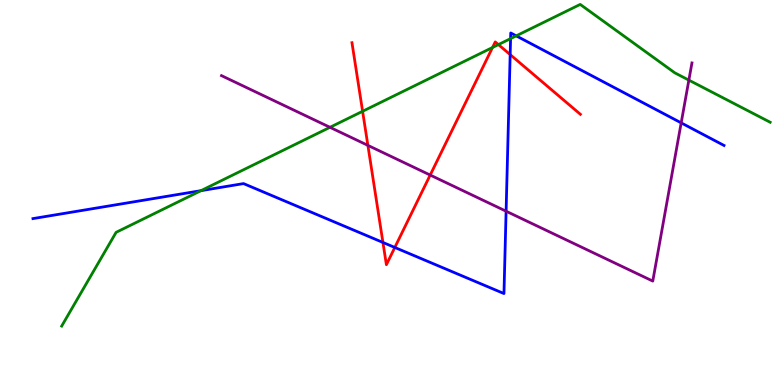[{'lines': ['blue', 'red'], 'intersections': [{'x': 4.94, 'y': 3.7}, {'x': 5.09, 'y': 3.57}, {'x': 6.58, 'y': 8.58}]}, {'lines': ['green', 'red'], 'intersections': [{'x': 4.68, 'y': 7.11}, {'x': 6.36, 'y': 8.77}, {'x': 6.43, 'y': 8.84}]}, {'lines': ['purple', 'red'], 'intersections': [{'x': 4.75, 'y': 6.22}, {'x': 5.55, 'y': 5.45}]}, {'lines': ['blue', 'green'], 'intersections': [{'x': 2.59, 'y': 5.05}, {'x': 6.59, 'y': 9.0}, {'x': 6.66, 'y': 9.07}]}, {'lines': ['blue', 'purple'], 'intersections': [{'x': 6.53, 'y': 4.51}, {'x': 8.79, 'y': 6.81}]}, {'lines': ['green', 'purple'], 'intersections': [{'x': 4.26, 'y': 6.69}, {'x': 8.89, 'y': 7.92}]}]